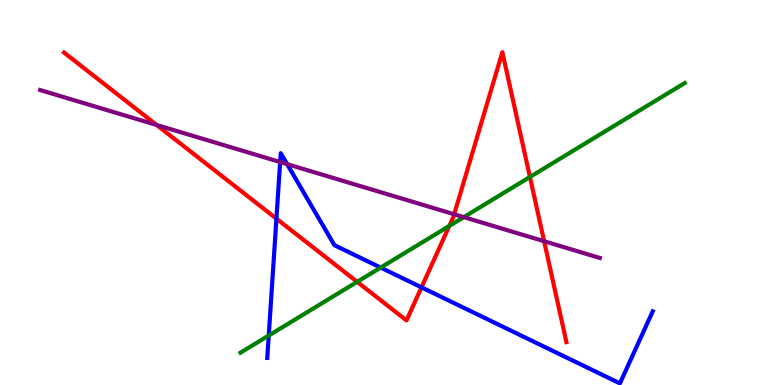[{'lines': ['blue', 'red'], 'intersections': [{'x': 3.57, 'y': 4.32}, {'x': 5.44, 'y': 2.54}]}, {'lines': ['green', 'red'], 'intersections': [{'x': 4.61, 'y': 2.68}, {'x': 5.8, 'y': 4.13}, {'x': 6.84, 'y': 5.4}]}, {'lines': ['purple', 'red'], 'intersections': [{'x': 2.02, 'y': 6.75}, {'x': 5.86, 'y': 4.44}, {'x': 7.02, 'y': 3.73}]}, {'lines': ['blue', 'green'], 'intersections': [{'x': 3.47, 'y': 1.28}, {'x': 4.91, 'y': 3.05}]}, {'lines': ['blue', 'purple'], 'intersections': [{'x': 3.61, 'y': 5.79}, {'x': 3.7, 'y': 5.74}]}, {'lines': ['green', 'purple'], 'intersections': [{'x': 5.98, 'y': 4.36}]}]